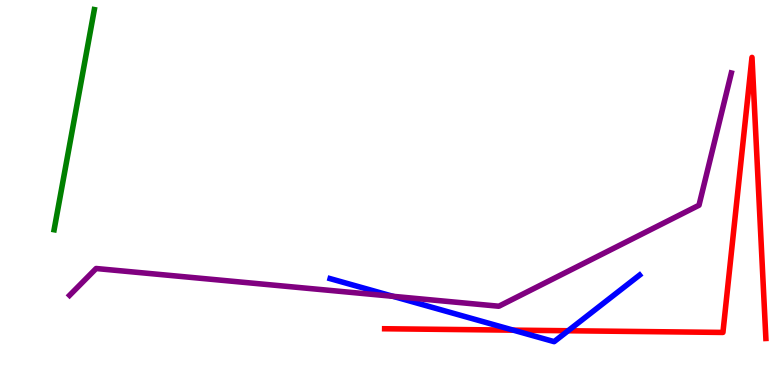[{'lines': ['blue', 'red'], 'intersections': [{'x': 6.62, 'y': 1.42}, {'x': 7.33, 'y': 1.41}]}, {'lines': ['green', 'red'], 'intersections': []}, {'lines': ['purple', 'red'], 'intersections': []}, {'lines': ['blue', 'green'], 'intersections': []}, {'lines': ['blue', 'purple'], 'intersections': [{'x': 5.07, 'y': 2.3}]}, {'lines': ['green', 'purple'], 'intersections': []}]